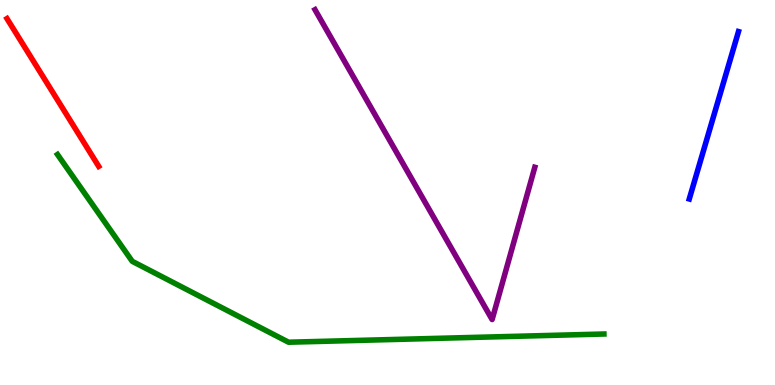[{'lines': ['blue', 'red'], 'intersections': []}, {'lines': ['green', 'red'], 'intersections': []}, {'lines': ['purple', 'red'], 'intersections': []}, {'lines': ['blue', 'green'], 'intersections': []}, {'lines': ['blue', 'purple'], 'intersections': []}, {'lines': ['green', 'purple'], 'intersections': []}]